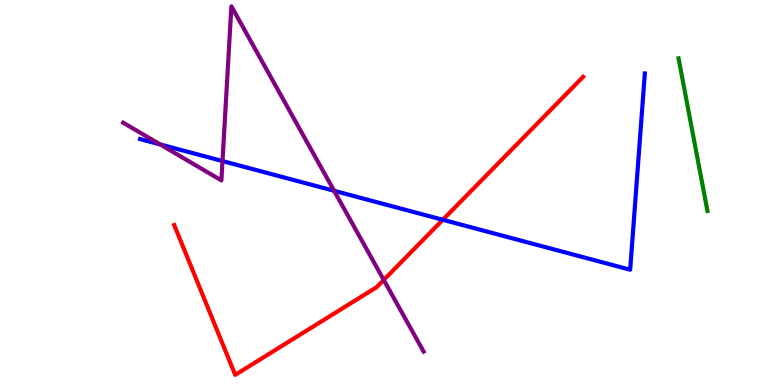[{'lines': ['blue', 'red'], 'intersections': [{'x': 5.71, 'y': 4.29}]}, {'lines': ['green', 'red'], 'intersections': []}, {'lines': ['purple', 'red'], 'intersections': [{'x': 4.95, 'y': 2.73}]}, {'lines': ['blue', 'green'], 'intersections': []}, {'lines': ['blue', 'purple'], 'intersections': [{'x': 2.07, 'y': 6.25}, {'x': 2.87, 'y': 5.82}, {'x': 4.31, 'y': 5.04}]}, {'lines': ['green', 'purple'], 'intersections': []}]